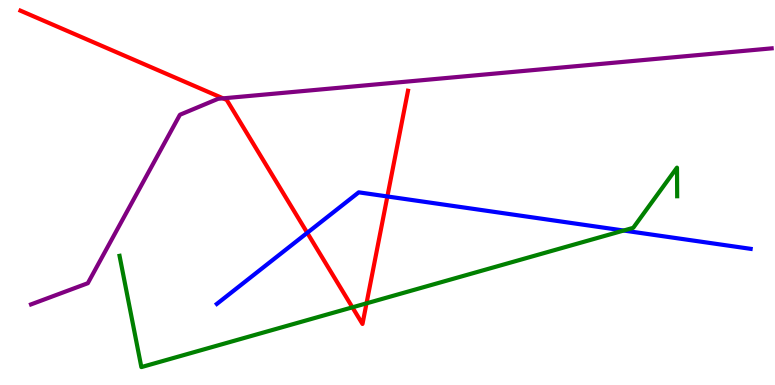[{'lines': ['blue', 'red'], 'intersections': [{'x': 3.96, 'y': 3.95}, {'x': 5.0, 'y': 4.9}]}, {'lines': ['green', 'red'], 'intersections': [{'x': 4.55, 'y': 2.02}, {'x': 4.73, 'y': 2.12}]}, {'lines': ['purple', 'red'], 'intersections': [{'x': 2.88, 'y': 7.45}]}, {'lines': ['blue', 'green'], 'intersections': [{'x': 8.05, 'y': 4.01}]}, {'lines': ['blue', 'purple'], 'intersections': []}, {'lines': ['green', 'purple'], 'intersections': []}]